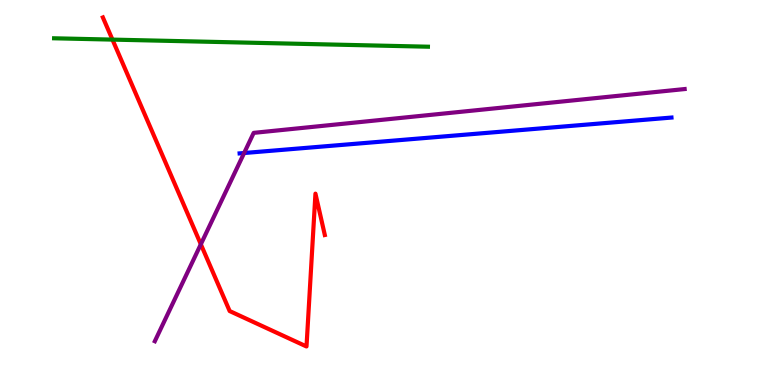[{'lines': ['blue', 'red'], 'intersections': []}, {'lines': ['green', 'red'], 'intersections': [{'x': 1.45, 'y': 8.97}]}, {'lines': ['purple', 'red'], 'intersections': [{'x': 2.59, 'y': 3.66}]}, {'lines': ['blue', 'green'], 'intersections': []}, {'lines': ['blue', 'purple'], 'intersections': [{'x': 3.15, 'y': 6.03}]}, {'lines': ['green', 'purple'], 'intersections': []}]